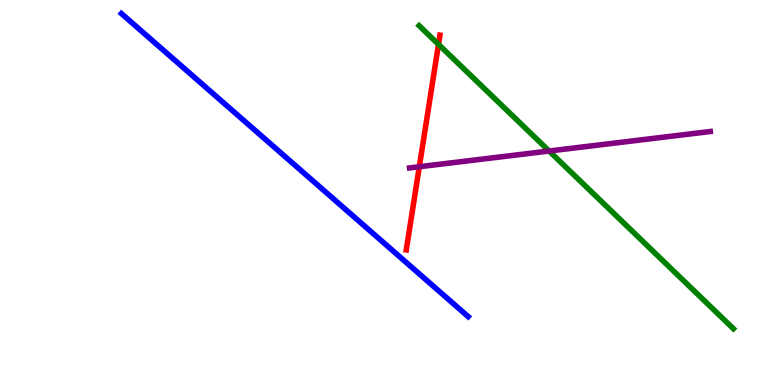[{'lines': ['blue', 'red'], 'intersections': []}, {'lines': ['green', 'red'], 'intersections': [{'x': 5.66, 'y': 8.85}]}, {'lines': ['purple', 'red'], 'intersections': [{'x': 5.41, 'y': 5.67}]}, {'lines': ['blue', 'green'], 'intersections': []}, {'lines': ['blue', 'purple'], 'intersections': []}, {'lines': ['green', 'purple'], 'intersections': [{'x': 7.09, 'y': 6.08}]}]